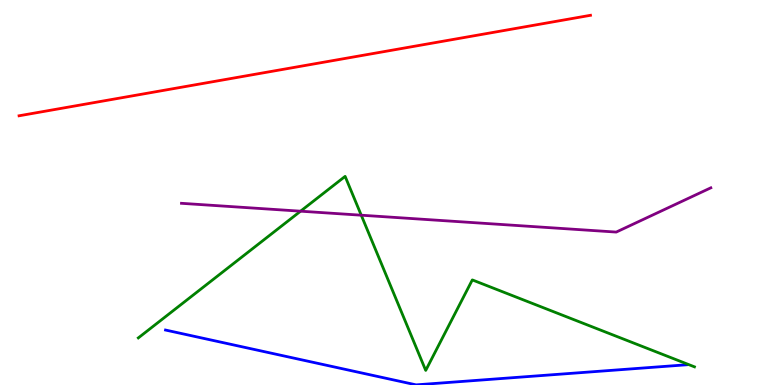[{'lines': ['blue', 'red'], 'intersections': []}, {'lines': ['green', 'red'], 'intersections': []}, {'lines': ['purple', 'red'], 'intersections': []}, {'lines': ['blue', 'green'], 'intersections': []}, {'lines': ['blue', 'purple'], 'intersections': []}, {'lines': ['green', 'purple'], 'intersections': [{'x': 3.88, 'y': 4.51}, {'x': 4.66, 'y': 4.41}]}]